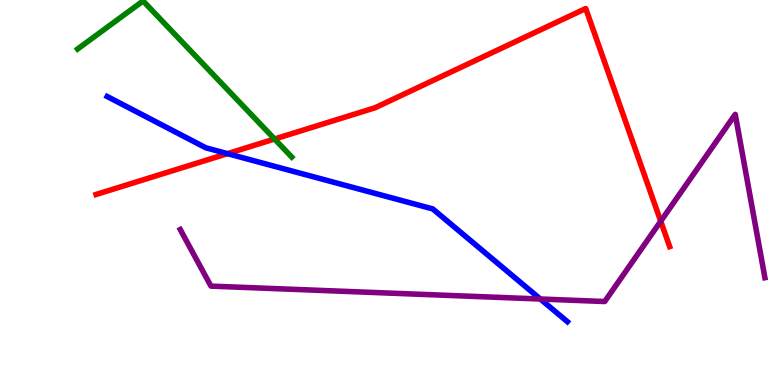[{'lines': ['blue', 'red'], 'intersections': [{'x': 2.94, 'y': 6.01}]}, {'lines': ['green', 'red'], 'intersections': [{'x': 3.54, 'y': 6.39}]}, {'lines': ['purple', 'red'], 'intersections': [{'x': 8.53, 'y': 4.25}]}, {'lines': ['blue', 'green'], 'intersections': []}, {'lines': ['blue', 'purple'], 'intersections': [{'x': 6.97, 'y': 2.23}]}, {'lines': ['green', 'purple'], 'intersections': []}]